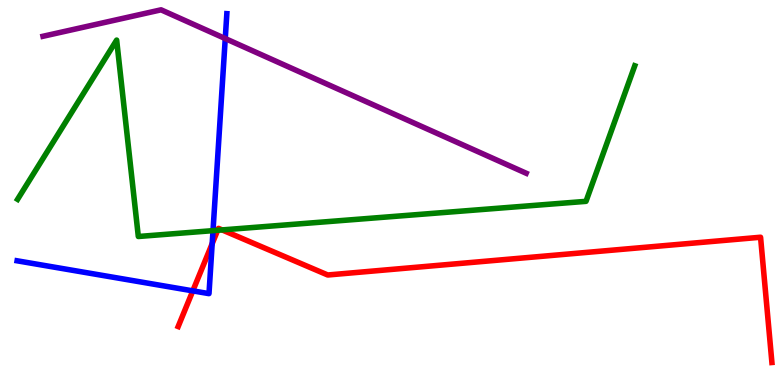[{'lines': ['blue', 'red'], 'intersections': [{'x': 2.49, 'y': 2.45}, {'x': 2.74, 'y': 3.67}]}, {'lines': ['green', 'red'], 'intersections': [{'x': 2.81, 'y': 4.02}, {'x': 2.87, 'y': 4.03}]}, {'lines': ['purple', 'red'], 'intersections': []}, {'lines': ['blue', 'green'], 'intersections': [{'x': 2.75, 'y': 4.01}]}, {'lines': ['blue', 'purple'], 'intersections': [{'x': 2.91, 'y': 9.0}]}, {'lines': ['green', 'purple'], 'intersections': []}]